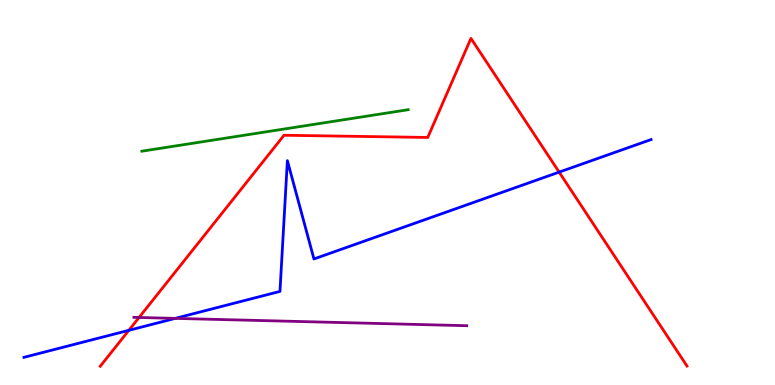[{'lines': ['blue', 'red'], 'intersections': [{'x': 1.66, 'y': 1.42}, {'x': 7.21, 'y': 5.53}]}, {'lines': ['green', 'red'], 'intersections': []}, {'lines': ['purple', 'red'], 'intersections': [{'x': 1.79, 'y': 1.75}]}, {'lines': ['blue', 'green'], 'intersections': []}, {'lines': ['blue', 'purple'], 'intersections': [{'x': 2.26, 'y': 1.73}]}, {'lines': ['green', 'purple'], 'intersections': []}]